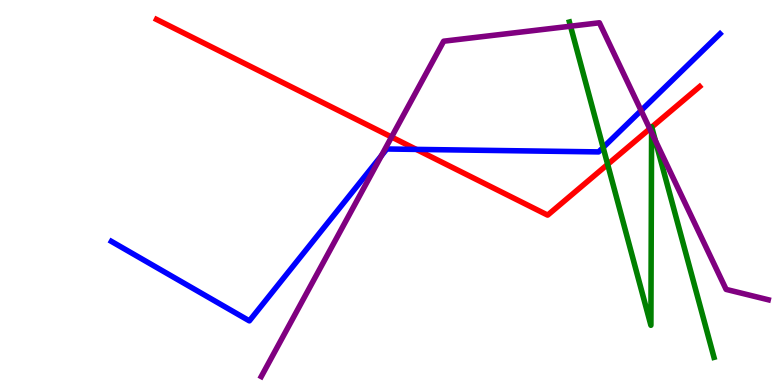[{'lines': ['blue', 'red'], 'intersections': [{'x': 5.37, 'y': 6.12}]}, {'lines': ['green', 'red'], 'intersections': [{'x': 7.84, 'y': 5.73}, {'x': 8.41, 'y': 6.7}, {'x': 8.41, 'y': 6.7}]}, {'lines': ['purple', 'red'], 'intersections': [{'x': 5.05, 'y': 6.44}, {'x': 8.38, 'y': 6.65}]}, {'lines': ['blue', 'green'], 'intersections': [{'x': 7.78, 'y': 6.17}]}, {'lines': ['blue', 'purple'], 'intersections': [{'x': 4.92, 'y': 5.96}, {'x': 8.27, 'y': 7.13}]}, {'lines': ['green', 'purple'], 'intersections': [{'x': 7.36, 'y': 9.32}, {'x': 8.41, 'y': 6.56}, {'x': 8.46, 'y': 6.35}]}]